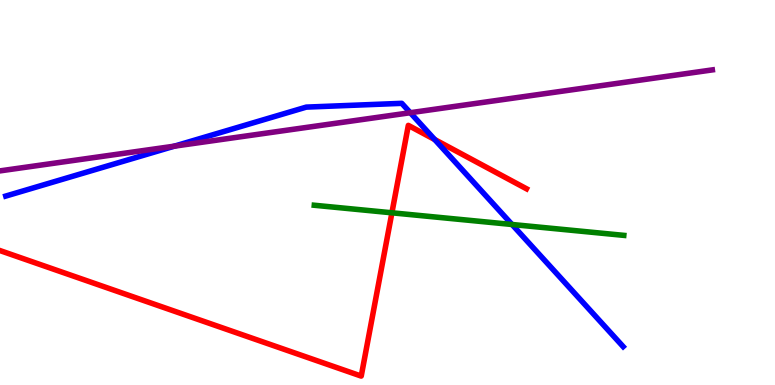[{'lines': ['blue', 'red'], 'intersections': [{'x': 5.61, 'y': 6.38}]}, {'lines': ['green', 'red'], 'intersections': [{'x': 5.06, 'y': 4.47}]}, {'lines': ['purple', 'red'], 'intersections': []}, {'lines': ['blue', 'green'], 'intersections': [{'x': 6.61, 'y': 4.17}]}, {'lines': ['blue', 'purple'], 'intersections': [{'x': 2.25, 'y': 6.2}, {'x': 5.29, 'y': 7.07}]}, {'lines': ['green', 'purple'], 'intersections': []}]